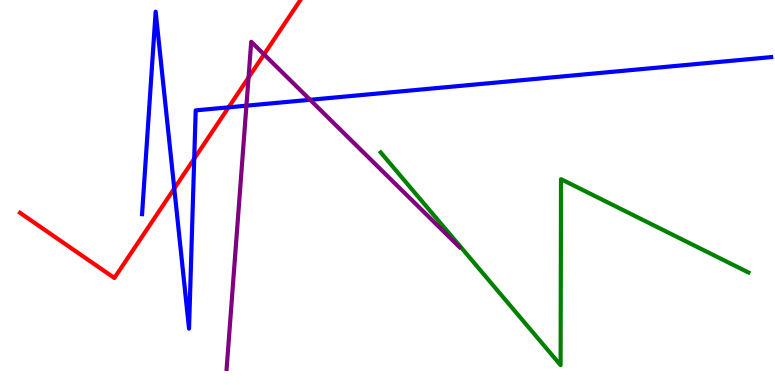[{'lines': ['blue', 'red'], 'intersections': [{'x': 2.25, 'y': 5.1}, {'x': 2.51, 'y': 5.88}, {'x': 2.95, 'y': 7.21}]}, {'lines': ['green', 'red'], 'intersections': []}, {'lines': ['purple', 'red'], 'intersections': [{'x': 3.21, 'y': 7.99}, {'x': 3.41, 'y': 8.59}]}, {'lines': ['blue', 'green'], 'intersections': []}, {'lines': ['blue', 'purple'], 'intersections': [{'x': 3.18, 'y': 7.25}, {'x': 4.0, 'y': 7.41}]}, {'lines': ['green', 'purple'], 'intersections': []}]